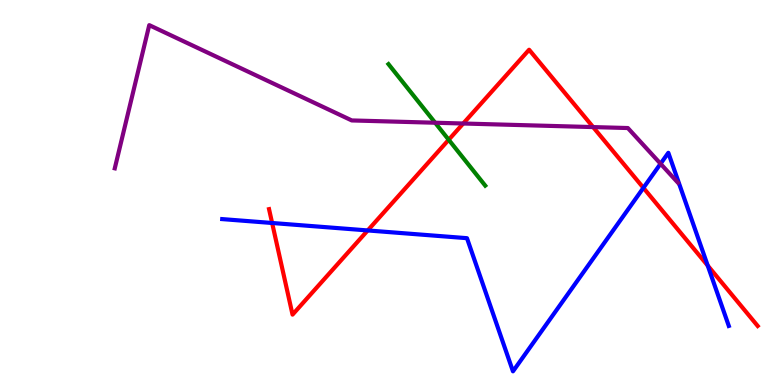[{'lines': ['blue', 'red'], 'intersections': [{'x': 3.51, 'y': 4.21}, {'x': 4.74, 'y': 4.01}, {'x': 8.3, 'y': 5.12}, {'x': 9.13, 'y': 3.1}]}, {'lines': ['green', 'red'], 'intersections': [{'x': 5.79, 'y': 6.37}]}, {'lines': ['purple', 'red'], 'intersections': [{'x': 5.98, 'y': 6.79}, {'x': 7.65, 'y': 6.7}]}, {'lines': ['blue', 'green'], 'intersections': []}, {'lines': ['blue', 'purple'], 'intersections': [{'x': 8.52, 'y': 5.75}]}, {'lines': ['green', 'purple'], 'intersections': [{'x': 5.61, 'y': 6.81}]}]